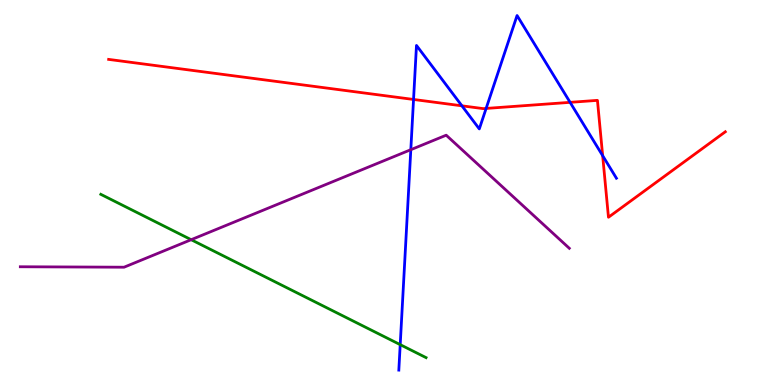[{'lines': ['blue', 'red'], 'intersections': [{'x': 5.34, 'y': 7.42}, {'x': 5.96, 'y': 7.25}, {'x': 6.27, 'y': 7.18}, {'x': 7.36, 'y': 7.34}, {'x': 7.78, 'y': 5.96}]}, {'lines': ['green', 'red'], 'intersections': []}, {'lines': ['purple', 'red'], 'intersections': []}, {'lines': ['blue', 'green'], 'intersections': [{'x': 5.16, 'y': 1.05}]}, {'lines': ['blue', 'purple'], 'intersections': [{'x': 5.3, 'y': 6.11}]}, {'lines': ['green', 'purple'], 'intersections': [{'x': 2.47, 'y': 3.77}]}]